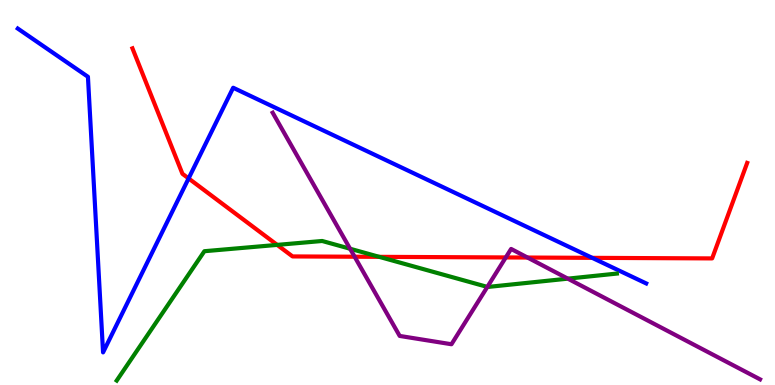[{'lines': ['blue', 'red'], 'intersections': [{'x': 2.43, 'y': 5.37}, {'x': 7.64, 'y': 3.3}]}, {'lines': ['green', 'red'], 'intersections': [{'x': 3.58, 'y': 3.64}, {'x': 4.89, 'y': 3.33}]}, {'lines': ['purple', 'red'], 'intersections': [{'x': 4.58, 'y': 3.33}, {'x': 6.53, 'y': 3.31}, {'x': 6.81, 'y': 3.31}]}, {'lines': ['blue', 'green'], 'intersections': []}, {'lines': ['blue', 'purple'], 'intersections': []}, {'lines': ['green', 'purple'], 'intersections': [{'x': 4.52, 'y': 3.54}, {'x': 6.29, 'y': 2.55}, {'x': 7.33, 'y': 2.76}]}]